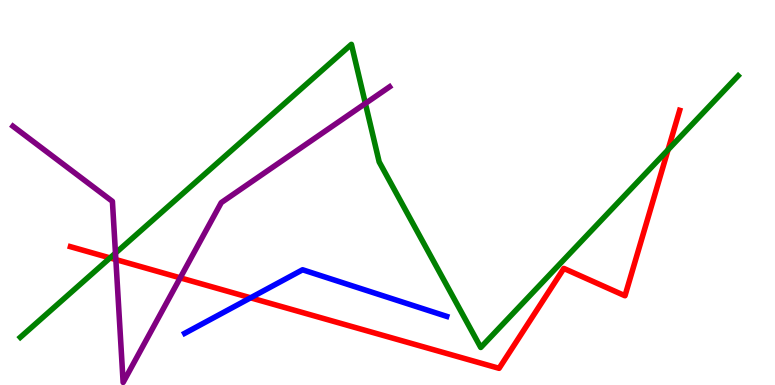[{'lines': ['blue', 'red'], 'intersections': [{'x': 3.23, 'y': 2.26}]}, {'lines': ['green', 'red'], 'intersections': [{'x': 1.42, 'y': 3.3}, {'x': 8.62, 'y': 6.11}]}, {'lines': ['purple', 'red'], 'intersections': [{'x': 1.49, 'y': 3.26}, {'x': 2.33, 'y': 2.78}]}, {'lines': ['blue', 'green'], 'intersections': []}, {'lines': ['blue', 'purple'], 'intersections': []}, {'lines': ['green', 'purple'], 'intersections': [{'x': 1.49, 'y': 3.43}, {'x': 4.71, 'y': 7.31}]}]